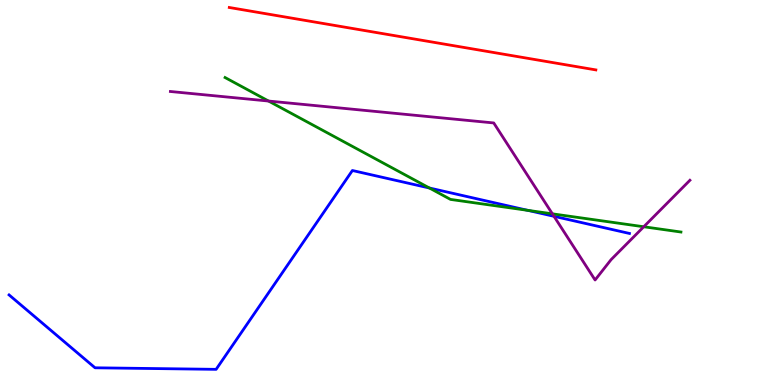[{'lines': ['blue', 'red'], 'intersections': []}, {'lines': ['green', 'red'], 'intersections': []}, {'lines': ['purple', 'red'], 'intersections': []}, {'lines': ['blue', 'green'], 'intersections': [{'x': 5.54, 'y': 5.12}, {'x': 6.81, 'y': 4.54}]}, {'lines': ['blue', 'purple'], 'intersections': [{'x': 7.15, 'y': 4.38}]}, {'lines': ['green', 'purple'], 'intersections': [{'x': 3.47, 'y': 7.38}, {'x': 7.13, 'y': 4.45}, {'x': 8.31, 'y': 4.11}]}]